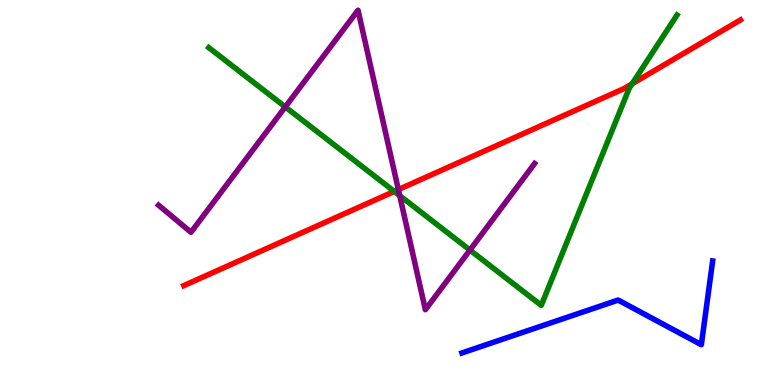[{'lines': ['blue', 'red'], 'intersections': []}, {'lines': ['green', 'red'], 'intersections': [{'x': 5.09, 'y': 5.03}, {'x': 8.16, 'y': 7.82}]}, {'lines': ['purple', 'red'], 'intersections': [{'x': 5.14, 'y': 5.08}]}, {'lines': ['blue', 'green'], 'intersections': []}, {'lines': ['blue', 'purple'], 'intersections': []}, {'lines': ['green', 'purple'], 'intersections': [{'x': 3.68, 'y': 7.22}, {'x': 5.16, 'y': 4.92}, {'x': 6.06, 'y': 3.5}]}]